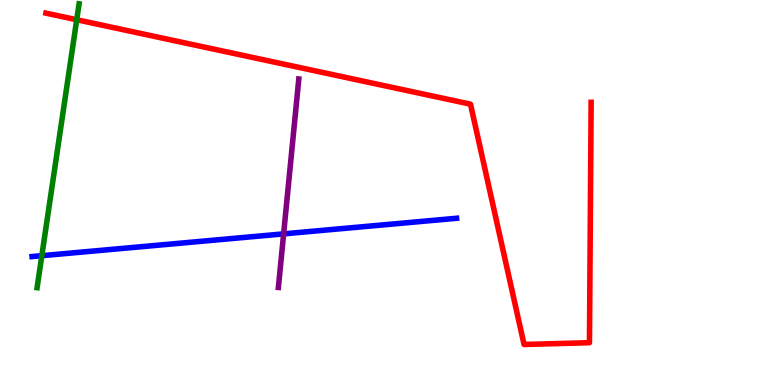[{'lines': ['blue', 'red'], 'intersections': []}, {'lines': ['green', 'red'], 'intersections': [{'x': 0.99, 'y': 9.49}]}, {'lines': ['purple', 'red'], 'intersections': []}, {'lines': ['blue', 'green'], 'intersections': [{'x': 0.54, 'y': 3.36}]}, {'lines': ['blue', 'purple'], 'intersections': [{'x': 3.66, 'y': 3.93}]}, {'lines': ['green', 'purple'], 'intersections': []}]